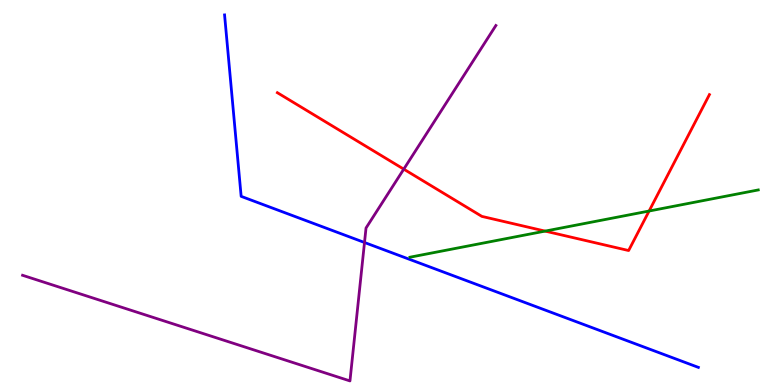[{'lines': ['blue', 'red'], 'intersections': []}, {'lines': ['green', 'red'], 'intersections': [{'x': 7.03, 'y': 4.0}, {'x': 8.38, 'y': 4.52}]}, {'lines': ['purple', 'red'], 'intersections': [{'x': 5.21, 'y': 5.61}]}, {'lines': ['blue', 'green'], 'intersections': []}, {'lines': ['blue', 'purple'], 'intersections': [{'x': 4.7, 'y': 3.7}]}, {'lines': ['green', 'purple'], 'intersections': []}]